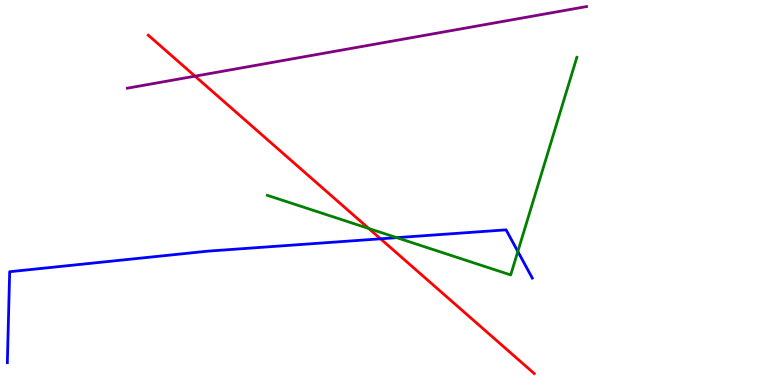[{'lines': ['blue', 'red'], 'intersections': [{'x': 4.91, 'y': 3.8}]}, {'lines': ['green', 'red'], 'intersections': [{'x': 4.76, 'y': 4.06}]}, {'lines': ['purple', 'red'], 'intersections': [{'x': 2.52, 'y': 8.02}]}, {'lines': ['blue', 'green'], 'intersections': [{'x': 5.12, 'y': 3.83}, {'x': 6.68, 'y': 3.47}]}, {'lines': ['blue', 'purple'], 'intersections': []}, {'lines': ['green', 'purple'], 'intersections': []}]